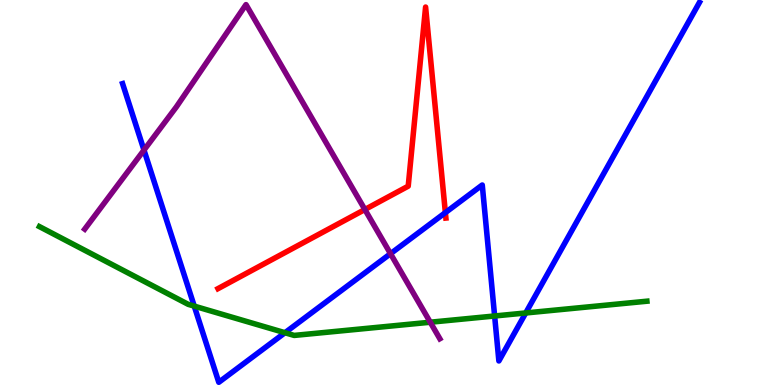[{'lines': ['blue', 'red'], 'intersections': [{'x': 5.75, 'y': 4.48}]}, {'lines': ['green', 'red'], 'intersections': []}, {'lines': ['purple', 'red'], 'intersections': [{'x': 4.71, 'y': 4.56}]}, {'lines': ['blue', 'green'], 'intersections': [{'x': 2.51, 'y': 2.05}, {'x': 3.68, 'y': 1.36}, {'x': 6.38, 'y': 1.79}, {'x': 6.78, 'y': 1.87}]}, {'lines': ['blue', 'purple'], 'intersections': [{'x': 1.86, 'y': 6.1}, {'x': 5.04, 'y': 3.41}]}, {'lines': ['green', 'purple'], 'intersections': [{'x': 5.55, 'y': 1.63}]}]